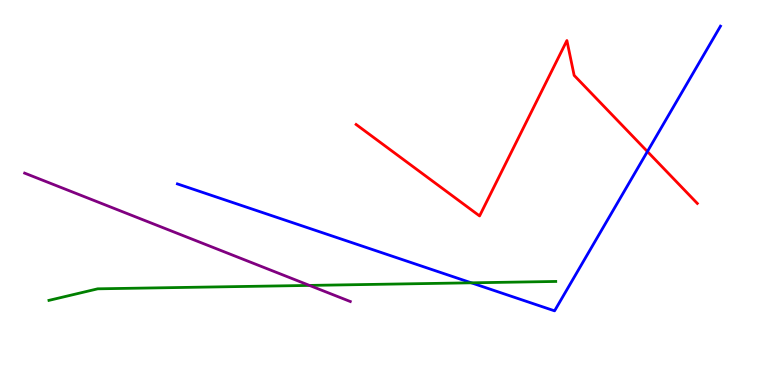[{'lines': ['blue', 'red'], 'intersections': [{'x': 8.35, 'y': 6.06}]}, {'lines': ['green', 'red'], 'intersections': []}, {'lines': ['purple', 'red'], 'intersections': []}, {'lines': ['blue', 'green'], 'intersections': [{'x': 6.08, 'y': 2.65}]}, {'lines': ['blue', 'purple'], 'intersections': []}, {'lines': ['green', 'purple'], 'intersections': [{'x': 3.99, 'y': 2.59}]}]